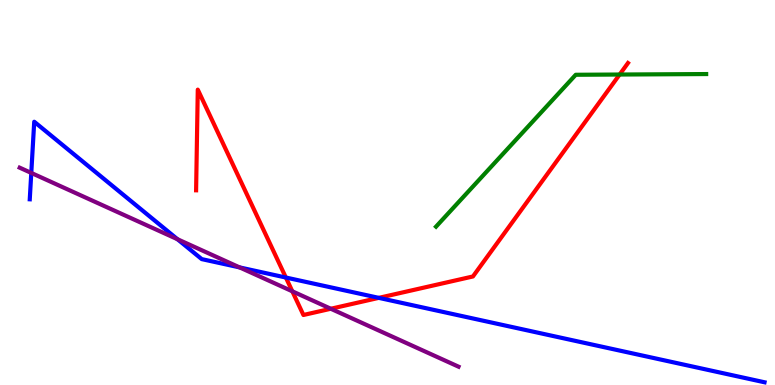[{'lines': ['blue', 'red'], 'intersections': [{'x': 3.69, 'y': 2.79}, {'x': 4.89, 'y': 2.26}]}, {'lines': ['green', 'red'], 'intersections': [{'x': 8.0, 'y': 8.06}]}, {'lines': ['purple', 'red'], 'intersections': [{'x': 3.77, 'y': 2.43}, {'x': 4.27, 'y': 1.98}]}, {'lines': ['blue', 'green'], 'intersections': []}, {'lines': ['blue', 'purple'], 'intersections': [{'x': 0.404, 'y': 5.51}, {'x': 2.29, 'y': 3.79}, {'x': 3.09, 'y': 3.05}]}, {'lines': ['green', 'purple'], 'intersections': []}]